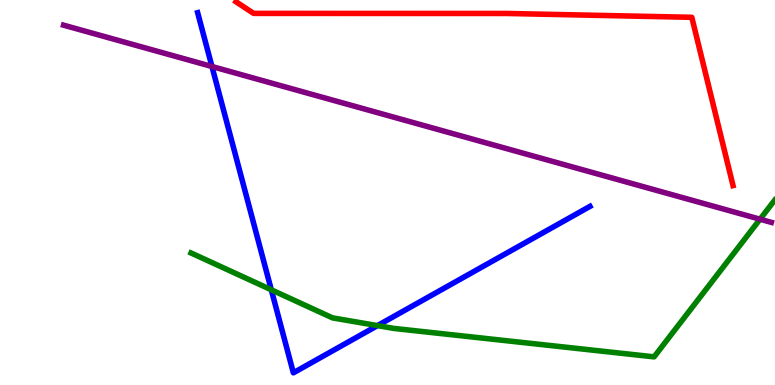[{'lines': ['blue', 'red'], 'intersections': []}, {'lines': ['green', 'red'], 'intersections': []}, {'lines': ['purple', 'red'], 'intersections': []}, {'lines': ['blue', 'green'], 'intersections': [{'x': 3.5, 'y': 2.47}, {'x': 4.87, 'y': 1.54}]}, {'lines': ['blue', 'purple'], 'intersections': [{'x': 2.73, 'y': 8.27}]}, {'lines': ['green', 'purple'], 'intersections': [{'x': 9.81, 'y': 4.31}]}]